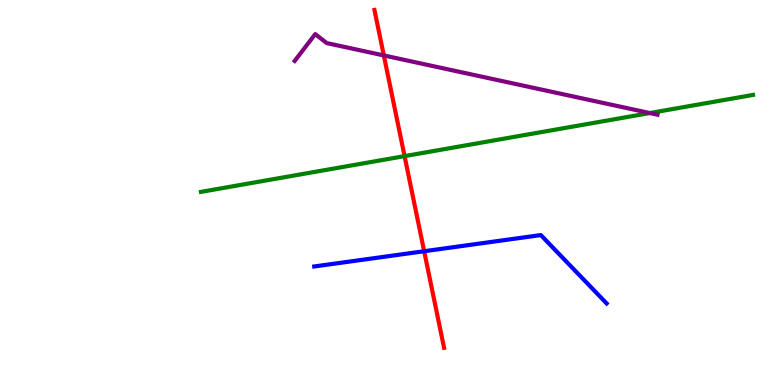[{'lines': ['blue', 'red'], 'intersections': [{'x': 5.47, 'y': 3.47}]}, {'lines': ['green', 'red'], 'intersections': [{'x': 5.22, 'y': 5.94}]}, {'lines': ['purple', 'red'], 'intersections': [{'x': 4.95, 'y': 8.56}]}, {'lines': ['blue', 'green'], 'intersections': []}, {'lines': ['blue', 'purple'], 'intersections': []}, {'lines': ['green', 'purple'], 'intersections': [{'x': 8.38, 'y': 7.06}]}]